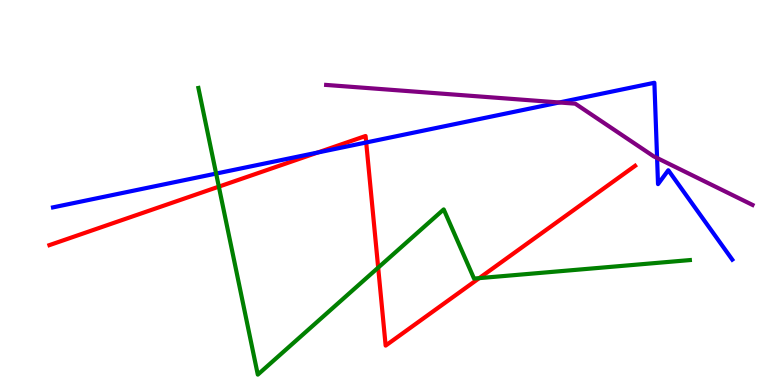[{'lines': ['blue', 'red'], 'intersections': [{'x': 4.1, 'y': 6.04}, {'x': 4.73, 'y': 6.3}]}, {'lines': ['green', 'red'], 'intersections': [{'x': 2.82, 'y': 5.15}, {'x': 4.88, 'y': 3.05}, {'x': 6.18, 'y': 2.78}]}, {'lines': ['purple', 'red'], 'intersections': []}, {'lines': ['blue', 'green'], 'intersections': [{'x': 2.79, 'y': 5.49}]}, {'lines': ['blue', 'purple'], 'intersections': [{'x': 7.22, 'y': 7.34}, {'x': 8.48, 'y': 5.9}]}, {'lines': ['green', 'purple'], 'intersections': []}]